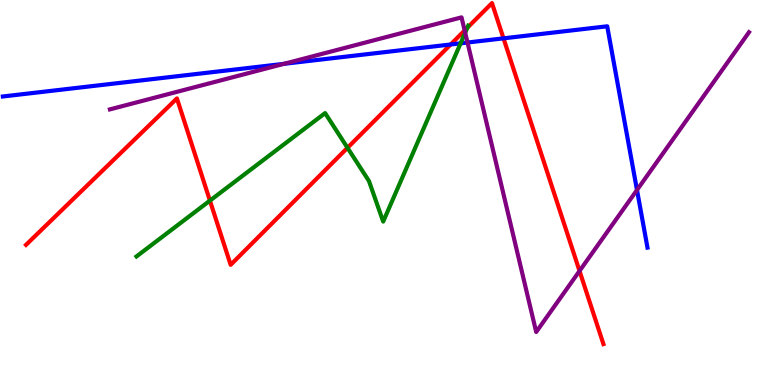[{'lines': ['blue', 'red'], 'intersections': [{'x': 5.82, 'y': 8.84}, {'x': 6.5, 'y': 9.0}]}, {'lines': ['green', 'red'], 'intersections': [{'x': 2.71, 'y': 4.79}, {'x': 4.48, 'y': 6.16}, {'x': 6.03, 'y': 9.28}]}, {'lines': ['purple', 'red'], 'intersections': [{'x': 6.0, 'y': 9.21}, {'x': 7.48, 'y': 2.96}]}, {'lines': ['blue', 'green'], 'intersections': [{'x': 5.94, 'y': 8.87}]}, {'lines': ['blue', 'purple'], 'intersections': [{'x': 3.66, 'y': 8.34}, {'x': 6.03, 'y': 8.9}, {'x': 8.22, 'y': 5.06}]}, {'lines': ['green', 'purple'], 'intersections': [{'x': 6.0, 'y': 9.15}]}]